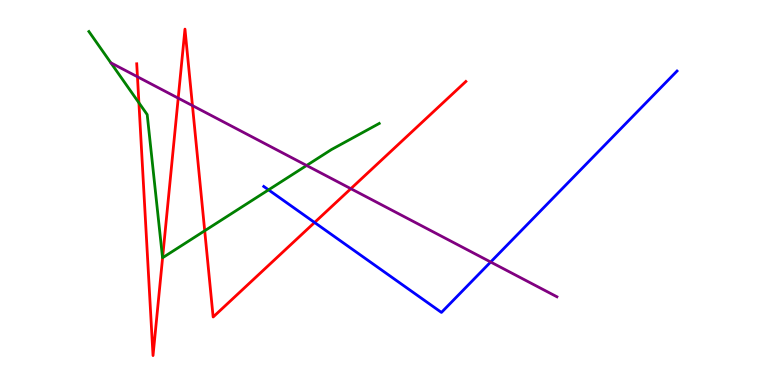[{'lines': ['blue', 'red'], 'intersections': [{'x': 4.06, 'y': 4.22}]}, {'lines': ['green', 'red'], 'intersections': [{'x': 1.79, 'y': 7.33}, {'x': 2.1, 'y': 3.31}, {'x': 2.64, 'y': 4.01}]}, {'lines': ['purple', 'red'], 'intersections': [{'x': 1.77, 'y': 8.01}, {'x': 2.3, 'y': 7.45}, {'x': 2.48, 'y': 7.26}, {'x': 4.53, 'y': 5.1}]}, {'lines': ['blue', 'green'], 'intersections': [{'x': 3.47, 'y': 5.07}]}, {'lines': ['blue', 'purple'], 'intersections': [{'x': 6.33, 'y': 3.19}]}, {'lines': ['green', 'purple'], 'intersections': [{'x': 3.96, 'y': 5.7}]}]